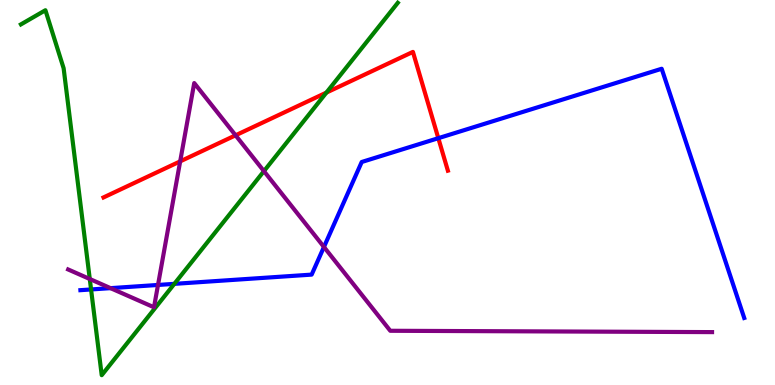[{'lines': ['blue', 'red'], 'intersections': [{'x': 5.66, 'y': 6.41}]}, {'lines': ['green', 'red'], 'intersections': [{'x': 4.21, 'y': 7.6}]}, {'lines': ['purple', 'red'], 'intersections': [{'x': 2.32, 'y': 5.81}, {'x': 3.04, 'y': 6.49}]}, {'lines': ['blue', 'green'], 'intersections': [{'x': 1.18, 'y': 2.48}, {'x': 2.25, 'y': 2.63}]}, {'lines': ['blue', 'purple'], 'intersections': [{'x': 1.43, 'y': 2.52}, {'x': 2.04, 'y': 2.6}, {'x': 4.18, 'y': 3.59}]}, {'lines': ['green', 'purple'], 'intersections': [{'x': 1.16, 'y': 2.75}, {'x': 3.41, 'y': 5.55}]}]